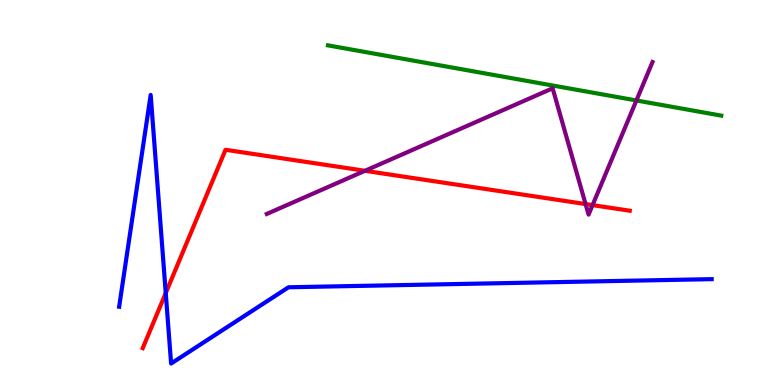[{'lines': ['blue', 'red'], 'intersections': [{'x': 2.14, 'y': 2.39}]}, {'lines': ['green', 'red'], 'intersections': []}, {'lines': ['purple', 'red'], 'intersections': [{'x': 4.71, 'y': 5.56}, {'x': 7.56, 'y': 4.7}, {'x': 7.65, 'y': 4.67}]}, {'lines': ['blue', 'green'], 'intersections': []}, {'lines': ['blue', 'purple'], 'intersections': []}, {'lines': ['green', 'purple'], 'intersections': [{'x': 8.21, 'y': 7.39}]}]